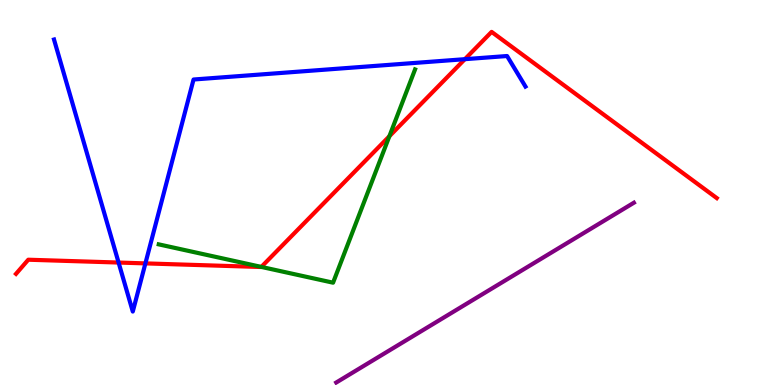[{'lines': ['blue', 'red'], 'intersections': [{'x': 1.53, 'y': 3.18}, {'x': 1.88, 'y': 3.16}, {'x': 6.0, 'y': 8.46}]}, {'lines': ['green', 'red'], 'intersections': [{'x': 3.37, 'y': 3.07}, {'x': 5.02, 'y': 6.46}]}, {'lines': ['purple', 'red'], 'intersections': []}, {'lines': ['blue', 'green'], 'intersections': []}, {'lines': ['blue', 'purple'], 'intersections': []}, {'lines': ['green', 'purple'], 'intersections': []}]